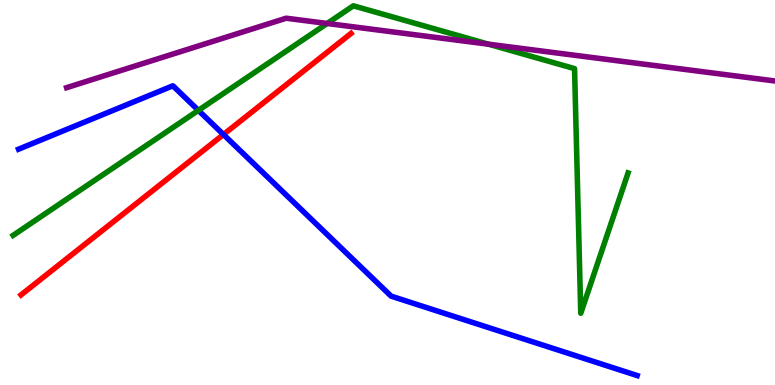[{'lines': ['blue', 'red'], 'intersections': [{'x': 2.88, 'y': 6.51}]}, {'lines': ['green', 'red'], 'intersections': []}, {'lines': ['purple', 'red'], 'intersections': []}, {'lines': ['blue', 'green'], 'intersections': [{'x': 2.56, 'y': 7.13}]}, {'lines': ['blue', 'purple'], 'intersections': []}, {'lines': ['green', 'purple'], 'intersections': [{'x': 4.22, 'y': 9.39}, {'x': 6.3, 'y': 8.85}]}]